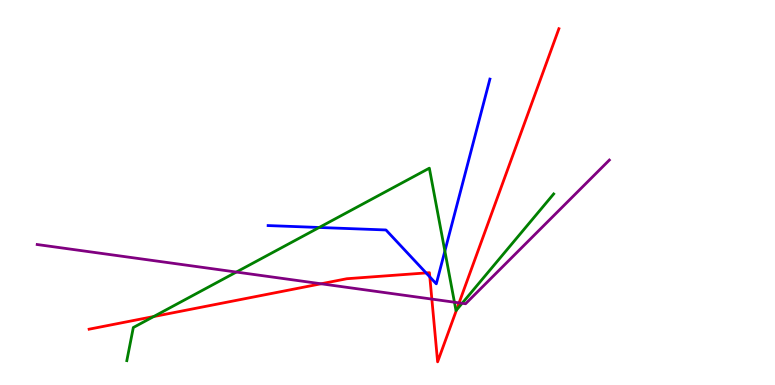[{'lines': ['blue', 'red'], 'intersections': [{'x': 5.5, 'y': 2.91}, {'x': 5.55, 'y': 2.81}]}, {'lines': ['green', 'red'], 'intersections': [{'x': 1.98, 'y': 1.78}, {'x': 5.89, 'y': 1.95}]}, {'lines': ['purple', 'red'], 'intersections': [{'x': 4.14, 'y': 2.63}, {'x': 5.57, 'y': 2.23}, {'x': 5.92, 'y': 2.13}]}, {'lines': ['blue', 'green'], 'intersections': [{'x': 4.12, 'y': 4.09}, {'x': 5.74, 'y': 3.48}]}, {'lines': ['blue', 'purple'], 'intersections': []}, {'lines': ['green', 'purple'], 'intersections': [{'x': 3.05, 'y': 2.93}, {'x': 5.86, 'y': 2.15}, {'x': 5.96, 'y': 2.12}]}]